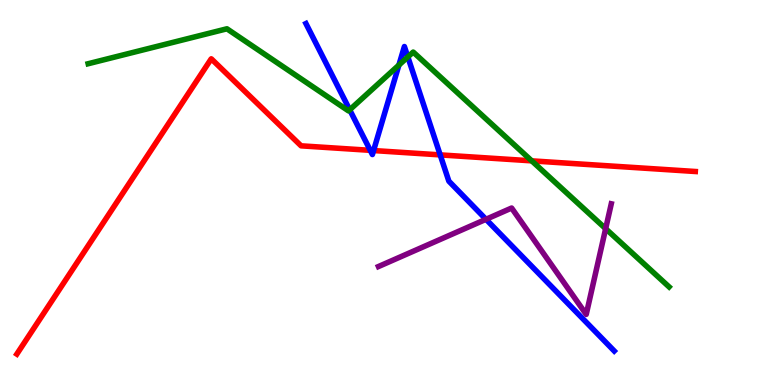[{'lines': ['blue', 'red'], 'intersections': [{'x': 4.78, 'y': 6.1}, {'x': 4.82, 'y': 6.09}, {'x': 5.68, 'y': 5.98}]}, {'lines': ['green', 'red'], 'intersections': [{'x': 6.86, 'y': 5.82}]}, {'lines': ['purple', 'red'], 'intersections': []}, {'lines': ['blue', 'green'], 'intersections': [{'x': 4.51, 'y': 7.15}, {'x': 5.15, 'y': 8.31}, {'x': 5.26, 'y': 8.52}]}, {'lines': ['blue', 'purple'], 'intersections': [{'x': 6.27, 'y': 4.3}]}, {'lines': ['green', 'purple'], 'intersections': [{'x': 7.81, 'y': 4.06}]}]